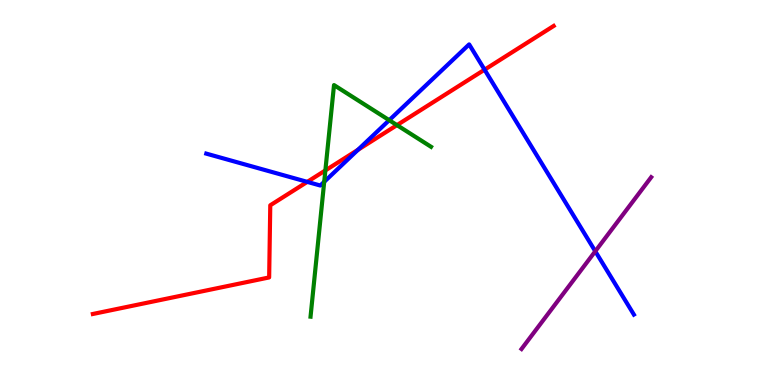[{'lines': ['blue', 'red'], 'intersections': [{'x': 3.96, 'y': 5.28}, {'x': 4.62, 'y': 6.11}, {'x': 6.25, 'y': 8.19}]}, {'lines': ['green', 'red'], 'intersections': [{'x': 4.2, 'y': 5.57}, {'x': 5.12, 'y': 6.75}]}, {'lines': ['purple', 'red'], 'intersections': []}, {'lines': ['blue', 'green'], 'intersections': [{'x': 4.18, 'y': 5.28}, {'x': 5.02, 'y': 6.88}]}, {'lines': ['blue', 'purple'], 'intersections': [{'x': 7.68, 'y': 3.47}]}, {'lines': ['green', 'purple'], 'intersections': []}]